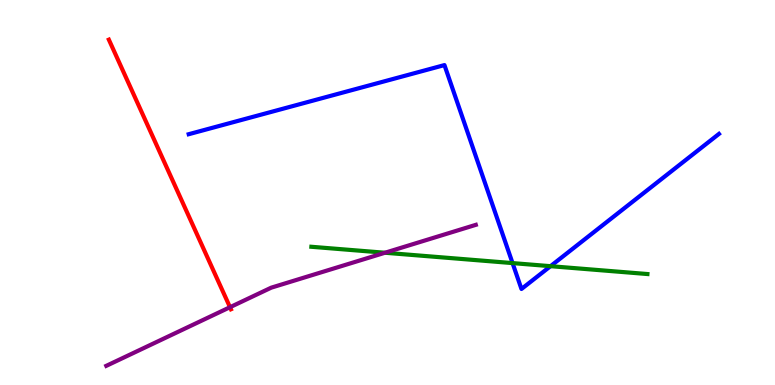[{'lines': ['blue', 'red'], 'intersections': []}, {'lines': ['green', 'red'], 'intersections': []}, {'lines': ['purple', 'red'], 'intersections': [{'x': 2.97, 'y': 2.02}]}, {'lines': ['blue', 'green'], 'intersections': [{'x': 6.61, 'y': 3.17}, {'x': 7.1, 'y': 3.09}]}, {'lines': ['blue', 'purple'], 'intersections': []}, {'lines': ['green', 'purple'], 'intersections': [{'x': 4.97, 'y': 3.44}]}]